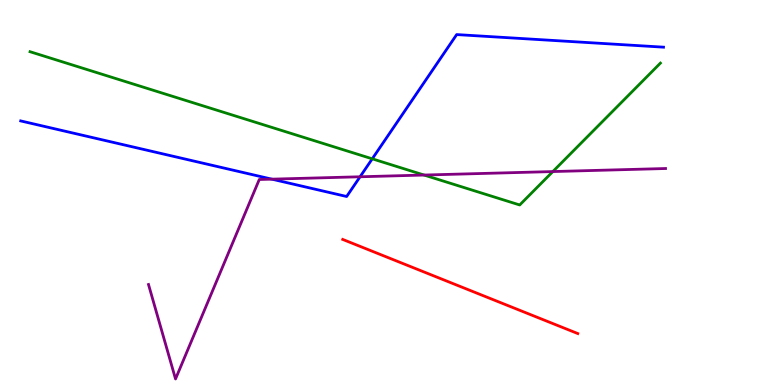[{'lines': ['blue', 'red'], 'intersections': []}, {'lines': ['green', 'red'], 'intersections': []}, {'lines': ['purple', 'red'], 'intersections': []}, {'lines': ['blue', 'green'], 'intersections': [{'x': 4.8, 'y': 5.87}]}, {'lines': ['blue', 'purple'], 'intersections': [{'x': 3.51, 'y': 5.35}, {'x': 4.65, 'y': 5.41}]}, {'lines': ['green', 'purple'], 'intersections': [{'x': 5.47, 'y': 5.45}, {'x': 7.13, 'y': 5.54}]}]